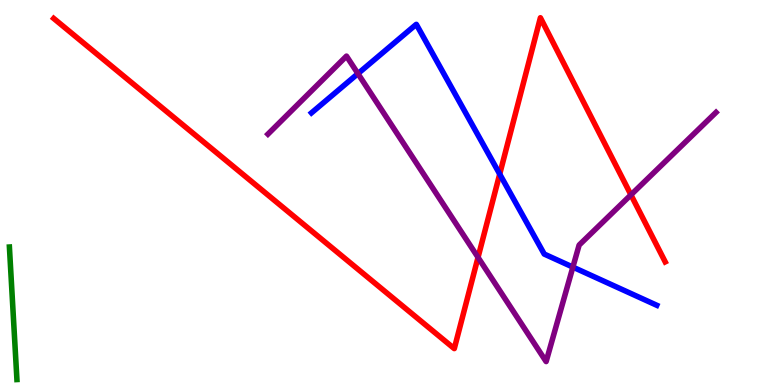[{'lines': ['blue', 'red'], 'intersections': [{'x': 6.45, 'y': 5.48}]}, {'lines': ['green', 'red'], 'intersections': []}, {'lines': ['purple', 'red'], 'intersections': [{'x': 6.17, 'y': 3.31}, {'x': 8.14, 'y': 4.94}]}, {'lines': ['blue', 'green'], 'intersections': []}, {'lines': ['blue', 'purple'], 'intersections': [{'x': 4.62, 'y': 8.09}, {'x': 7.39, 'y': 3.06}]}, {'lines': ['green', 'purple'], 'intersections': []}]